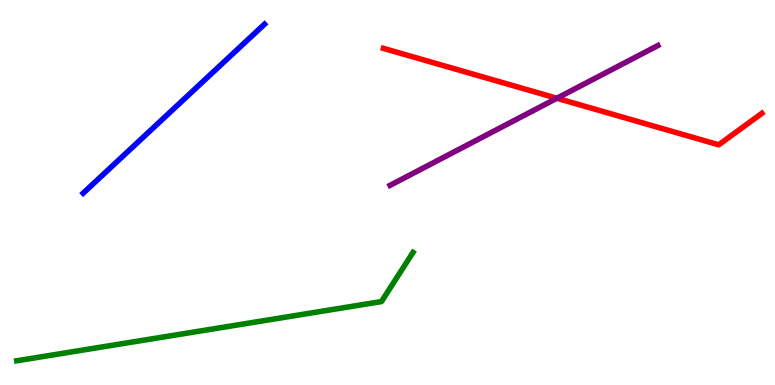[{'lines': ['blue', 'red'], 'intersections': []}, {'lines': ['green', 'red'], 'intersections': []}, {'lines': ['purple', 'red'], 'intersections': [{'x': 7.19, 'y': 7.45}]}, {'lines': ['blue', 'green'], 'intersections': []}, {'lines': ['blue', 'purple'], 'intersections': []}, {'lines': ['green', 'purple'], 'intersections': []}]